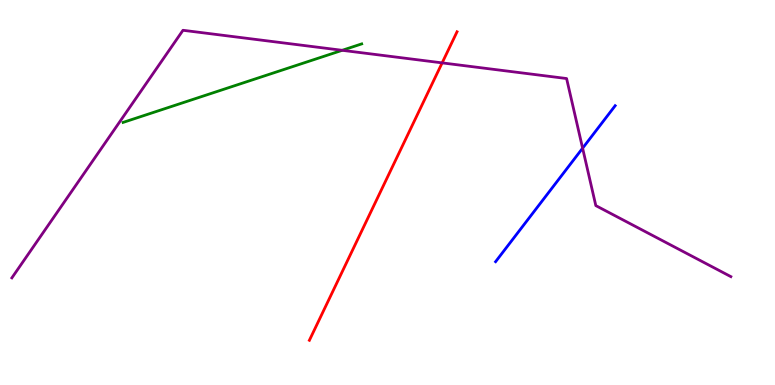[{'lines': ['blue', 'red'], 'intersections': []}, {'lines': ['green', 'red'], 'intersections': []}, {'lines': ['purple', 'red'], 'intersections': [{'x': 5.71, 'y': 8.37}]}, {'lines': ['blue', 'green'], 'intersections': []}, {'lines': ['blue', 'purple'], 'intersections': [{'x': 7.52, 'y': 6.15}]}, {'lines': ['green', 'purple'], 'intersections': [{'x': 4.42, 'y': 8.69}]}]